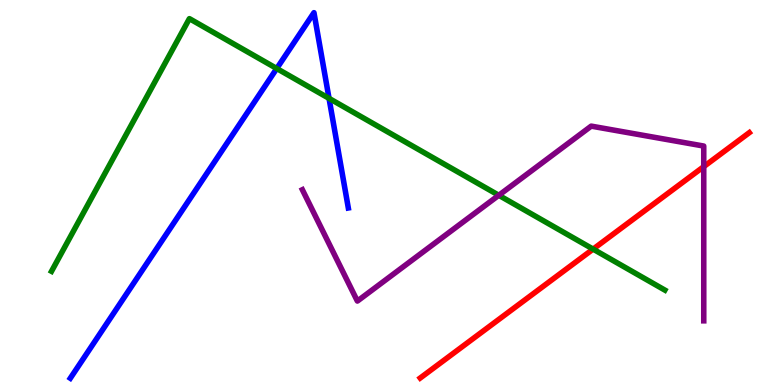[{'lines': ['blue', 'red'], 'intersections': []}, {'lines': ['green', 'red'], 'intersections': [{'x': 7.65, 'y': 3.53}]}, {'lines': ['purple', 'red'], 'intersections': [{'x': 9.08, 'y': 5.67}]}, {'lines': ['blue', 'green'], 'intersections': [{'x': 3.57, 'y': 8.22}, {'x': 4.25, 'y': 7.44}]}, {'lines': ['blue', 'purple'], 'intersections': []}, {'lines': ['green', 'purple'], 'intersections': [{'x': 6.44, 'y': 4.93}]}]